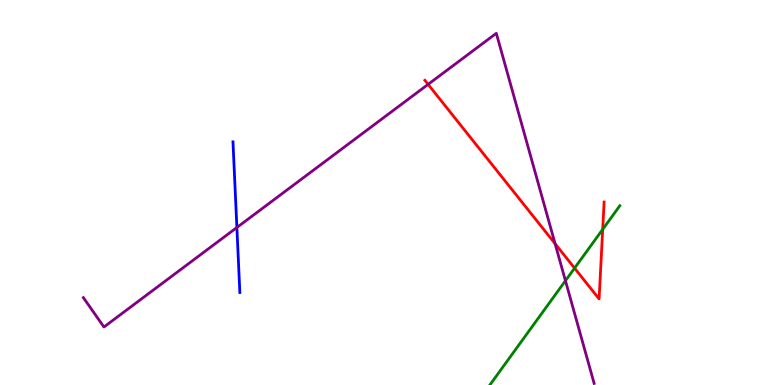[{'lines': ['blue', 'red'], 'intersections': []}, {'lines': ['green', 'red'], 'intersections': [{'x': 7.41, 'y': 3.04}, {'x': 7.78, 'y': 4.04}]}, {'lines': ['purple', 'red'], 'intersections': [{'x': 5.52, 'y': 7.81}, {'x': 7.16, 'y': 3.67}]}, {'lines': ['blue', 'green'], 'intersections': []}, {'lines': ['blue', 'purple'], 'intersections': [{'x': 3.06, 'y': 4.09}]}, {'lines': ['green', 'purple'], 'intersections': [{'x': 7.3, 'y': 2.71}]}]